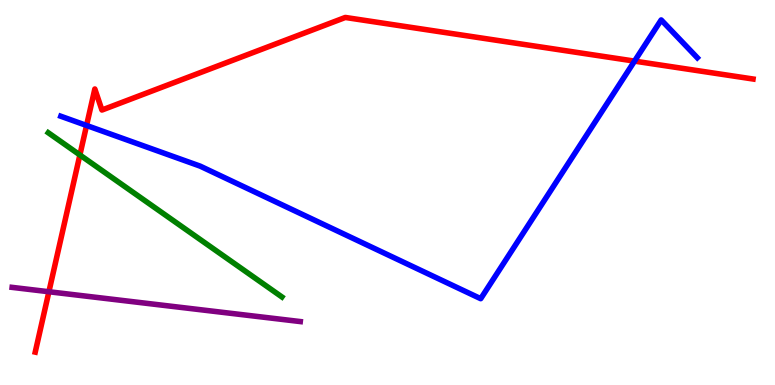[{'lines': ['blue', 'red'], 'intersections': [{'x': 1.12, 'y': 6.74}, {'x': 8.19, 'y': 8.41}]}, {'lines': ['green', 'red'], 'intersections': [{'x': 1.03, 'y': 5.98}]}, {'lines': ['purple', 'red'], 'intersections': [{'x': 0.631, 'y': 2.42}]}, {'lines': ['blue', 'green'], 'intersections': []}, {'lines': ['blue', 'purple'], 'intersections': []}, {'lines': ['green', 'purple'], 'intersections': []}]